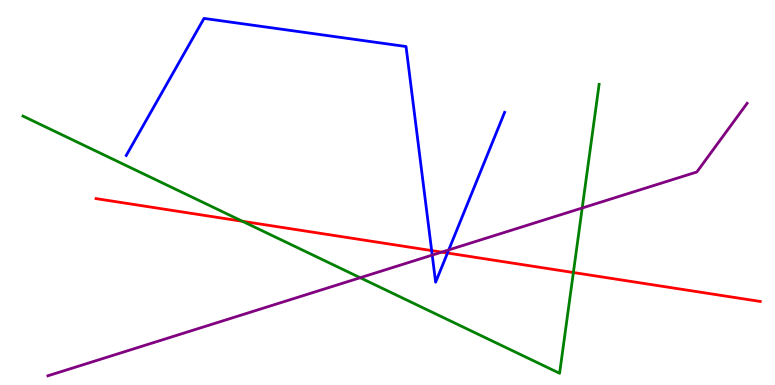[{'lines': ['blue', 'red'], 'intersections': [{'x': 5.57, 'y': 3.49}, {'x': 5.77, 'y': 3.43}]}, {'lines': ['green', 'red'], 'intersections': [{'x': 3.13, 'y': 4.25}, {'x': 7.4, 'y': 2.92}]}, {'lines': ['purple', 'red'], 'intersections': [{'x': 5.7, 'y': 3.45}]}, {'lines': ['blue', 'green'], 'intersections': []}, {'lines': ['blue', 'purple'], 'intersections': [{'x': 5.58, 'y': 3.37}, {'x': 5.79, 'y': 3.51}]}, {'lines': ['green', 'purple'], 'intersections': [{'x': 4.65, 'y': 2.79}, {'x': 7.51, 'y': 4.6}]}]